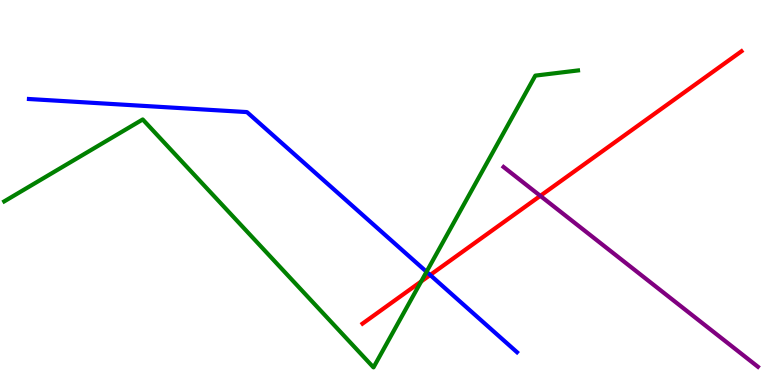[{'lines': ['blue', 'red'], 'intersections': [{'x': 5.55, 'y': 2.86}]}, {'lines': ['green', 'red'], 'intersections': [{'x': 5.43, 'y': 2.69}]}, {'lines': ['purple', 'red'], 'intersections': [{'x': 6.97, 'y': 4.91}]}, {'lines': ['blue', 'green'], 'intersections': [{'x': 5.5, 'y': 2.94}]}, {'lines': ['blue', 'purple'], 'intersections': []}, {'lines': ['green', 'purple'], 'intersections': []}]